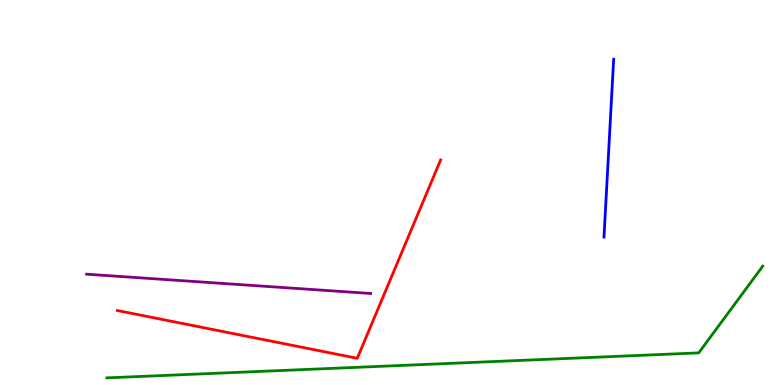[{'lines': ['blue', 'red'], 'intersections': []}, {'lines': ['green', 'red'], 'intersections': []}, {'lines': ['purple', 'red'], 'intersections': []}, {'lines': ['blue', 'green'], 'intersections': []}, {'lines': ['blue', 'purple'], 'intersections': []}, {'lines': ['green', 'purple'], 'intersections': []}]